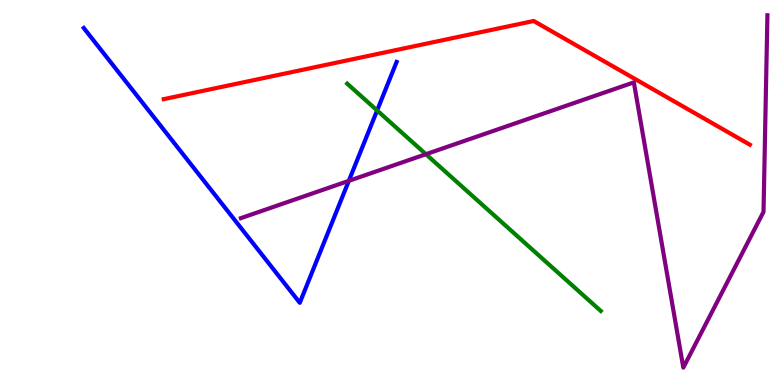[{'lines': ['blue', 'red'], 'intersections': []}, {'lines': ['green', 'red'], 'intersections': []}, {'lines': ['purple', 'red'], 'intersections': []}, {'lines': ['blue', 'green'], 'intersections': [{'x': 4.87, 'y': 7.13}]}, {'lines': ['blue', 'purple'], 'intersections': [{'x': 4.5, 'y': 5.3}]}, {'lines': ['green', 'purple'], 'intersections': [{'x': 5.5, 'y': 5.99}]}]